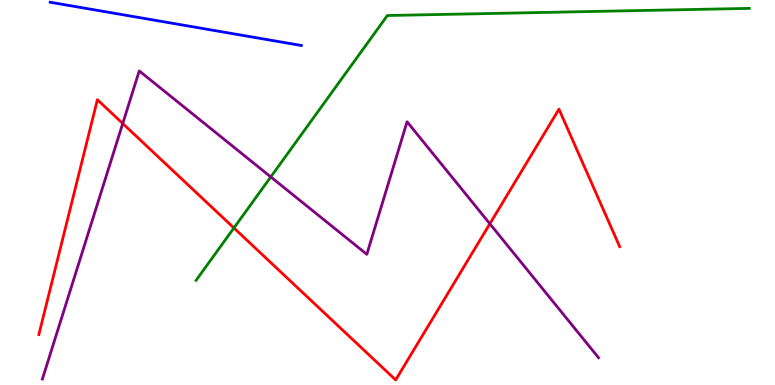[{'lines': ['blue', 'red'], 'intersections': []}, {'lines': ['green', 'red'], 'intersections': [{'x': 3.02, 'y': 4.08}]}, {'lines': ['purple', 'red'], 'intersections': [{'x': 1.58, 'y': 6.79}, {'x': 6.32, 'y': 4.19}]}, {'lines': ['blue', 'green'], 'intersections': []}, {'lines': ['blue', 'purple'], 'intersections': []}, {'lines': ['green', 'purple'], 'intersections': [{'x': 3.49, 'y': 5.4}]}]